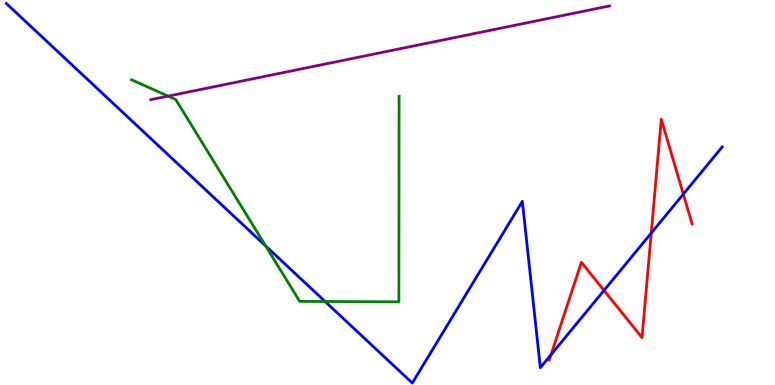[{'lines': ['blue', 'red'], 'intersections': [{'x': 7.11, 'y': 0.784}, {'x': 7.79, 'y': 2.46}, {'x': 8.4, 'y': 3.95}, {'x': 8.82, 'y': 4.96}]}, {'lines': ['green', 'red'], 'intersections': []}, {'lines': ['purple', 'red'], 'intersections': []}, {'lines': ['blue', 'green'], 'intersections': [{'x': 3.43, 'y': 3.61}, {'x': 4.19, 'y': 2.17}]}, {'lines': ['blue', 'purple'], 'intersections': []}, {'lines': ['green', 'purple'], 'intersections': [{'x': 2.17, 'y': 7.5}]}]